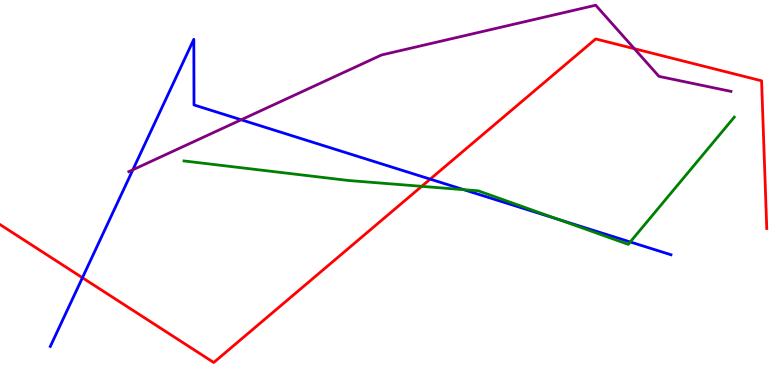[{'lines': ['blue', 'red'], 'intersections': [{'x': 1.06, 'y': 2.79}, {'x': 5.55, 'y': 5.35}]}, {'lines': ['green', 'red'], 'intersections': [{'x': 5.44, 'y': 5.16}]}, {'lines': ['purple', 'red'], 'intersections': [{'x': 8.19, 'y': 8.74}]}, {'lines': ['blue', 'green'], 'intersections': [{'x': 5.99, 'y': 5.07}, {'x': 7.2, 'y': 4.31}, {'x': 8.13, 'y': 3.72}]}, {'lines': ['blue', 'purple'], 'intersections': [{'x': 1.71, 'y': 5.59}, {'x': 3.11, 'y': 6.89}]}, {'lines': ['green', 'purple'], 'intersections': []}]